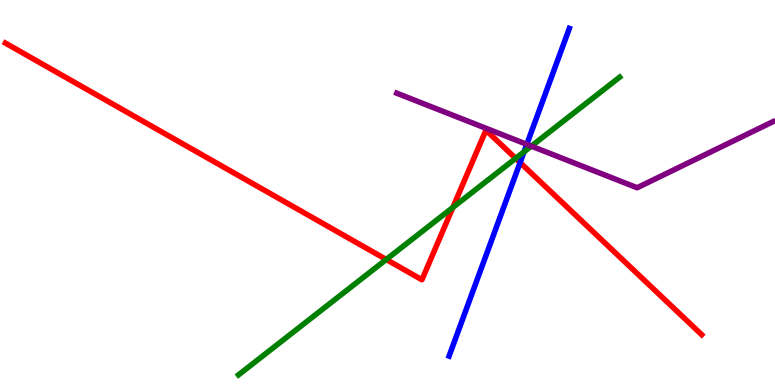[{'lines': ['blue', 'red'], 'intersections': [{'x': 6.71, 'y': 5.78}]}, {'lines': ['green', 'red'], 'intersections': [{'x': 4.98, 'y': 3.26}, {'x': 5.84, 'y': 4.61}, {'x': 6.65, 'y': 5.89}]}, {'lines': ['purple', 'red'], 'intersections': []}, {'lines': ['blue', 'green'], 'intersections': [{'x': 6.76, 'y': 6.06}]}, {'lines': ['blue', 'purple'], 'intersections': [{'x': 6.8, 'y': 6.25}]}, {'lines': ['green', 'purple'], 'intersections': [{'x': 6.86, 'y': 6.2}]}]